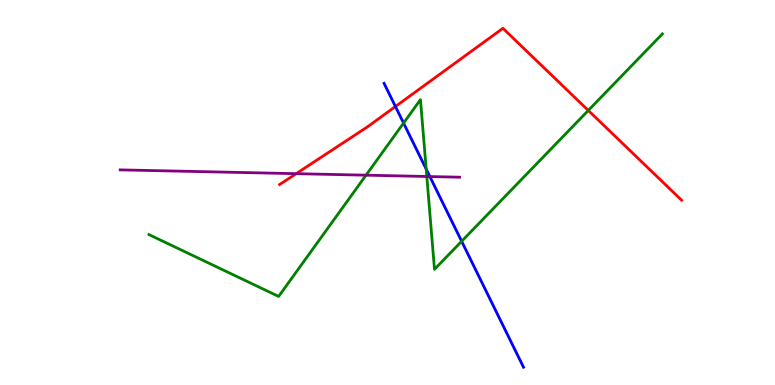[{'lines': ['blue', 'red'], 'intersections': [{'x': 5.1, 'y': 7.23}]}, {'lines': ['green', 'red'], 'intersections': [{'x': 7.59, 'y': 7.13}]}, {'lines': ['purple', 'red'], 'intersections': [{'x': 3.82, 'y': 5.49}]}, {'lines': ['blue', 'green'], 'intersections': [{'x': 5.21, 'y': 6.8}, {'x': 5.5, 'y': 5.61}, {'x': 5.96, 'y': 3.73}]}, {'lines': ['blue', 'purple'], 'intersections': [{'x': 5.55, 'y': 5.41}]}, {'lines': ['green', 'purple'], 'intersections': [{'x': 4.72, 'y': 5.45}, {'x': 5.51, 'y': 5.42}]}]